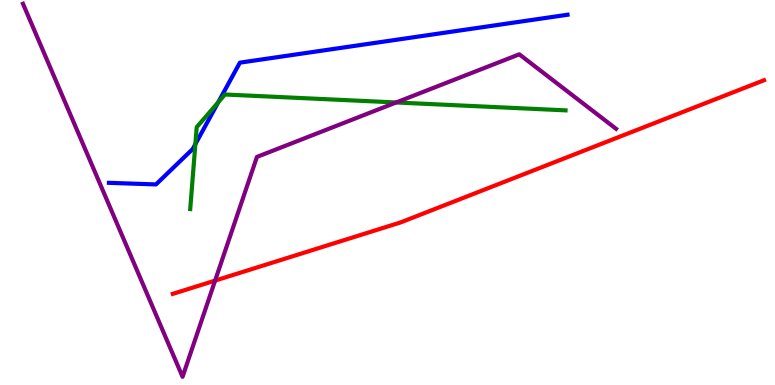[{'lines': ['blue', 'red'], 'intersections': []}, {'lines': ['green', 'red'], 'intersections': []}, {'lines': ['purple', 'red'], 'intersections': [{'x': 2.78, 'y': 2.71}]}, {'lines': ['blue', 'green'], 'intersections': [{'x': 2.52, 'y': 6.26}, {'x': 2.82, 'y': 7.34}]}, {'lines': ['blue', 'purple'], 'intersections': []}, {'lines': ['green', 'purple'], 'intersections': [{'x': 5.11, 'y': 7.34}]}]